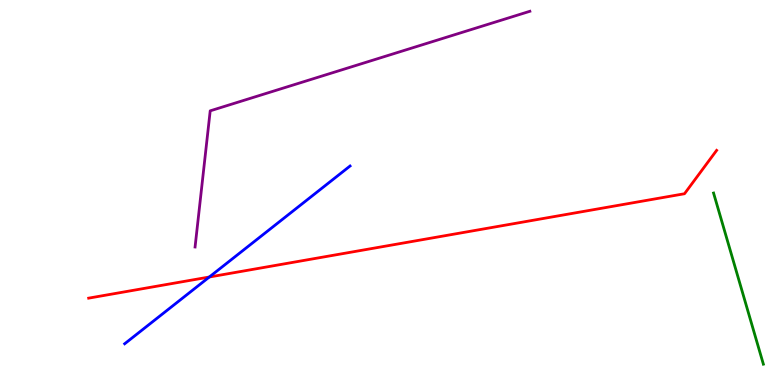[{'lines': ['blue', 'red'], 'intersections': [{'x': 2.7, 'y': 2.81}]}, {'lines': ['green', 'red'], 'intersections': []}, {'lines': ['purple', 'red'], 'intersections': []}, {'lines': ['blue', 'green'], 'intersections': []}, {'lines': ['blue', 'purple'], 'intersections': []}, {'lines': ['green', 'purple'], 'intersections': []}]